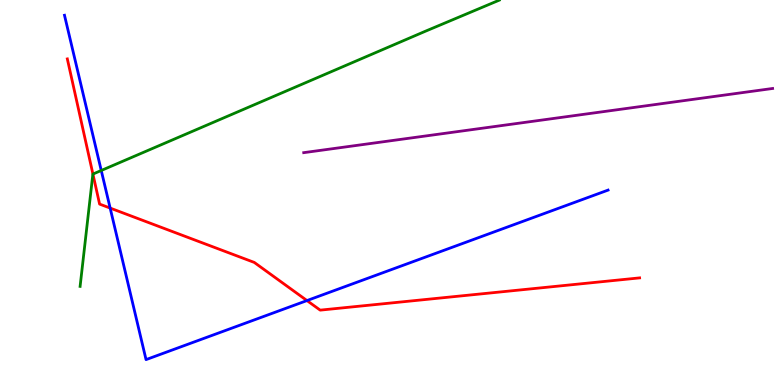[{'lines': ['blue', 'red'], 'intersections': [{'x': 1.42, 'y': 4.6}, {'x': 3.96, 'y': 2.19}]}, {'lines': ['green', 'red'], 'intersections': [{'x': 1.2, 'y': 5.48}]}, {'lines': ['purple', 'red'], 'intersections': []}, {'lines': ['blue', 'green'], 'intersections': [{'x': 1.31, 'y': 5.57}]}, {'lines': ['blue', 'purple'], 'intersections': []}, {'lines': ['green', 'purple'], 'intersections': []}]